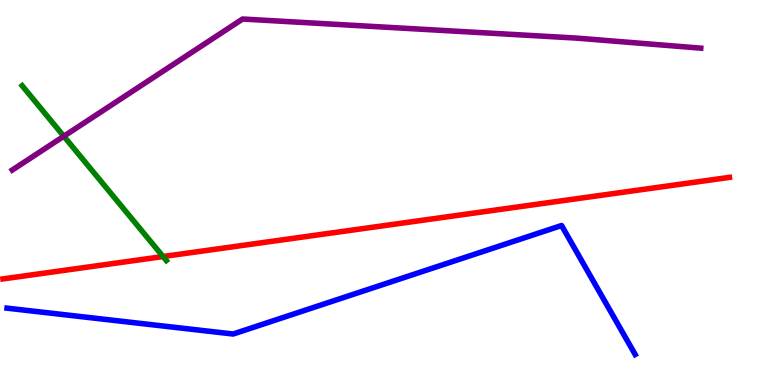[{'lines': ['blue', 'red'], 'intersections': []}, {'lines': ['green', 'red'], 'intersections': [{'x': 2.1, 'y': 3.34}]}, {'lines': ['purple', 'red'], 'intersections': []}, {'lines': ['blue', 'green'], 'intersections': []}, {'lines': ['blue', 'purple'], 'intersections': []}, {'lines': ['green', 'purple'], 'intersections': [{'x': 0.823, 'y': 6.46}]}]